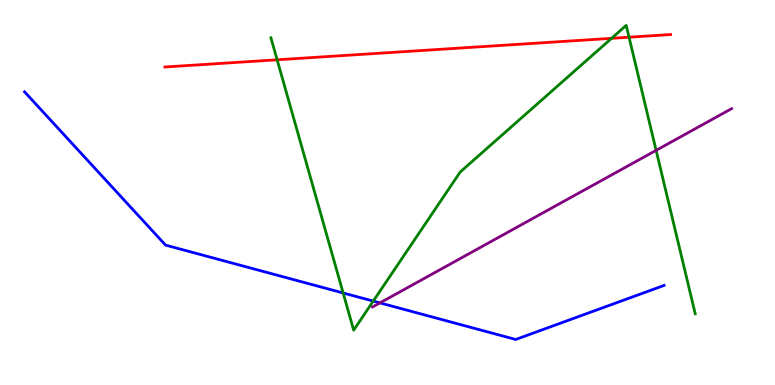[{'lines': ['blue', 'red'], 'intersections': []}, {'lines': ['green', 'red'], 'intersections': [{'x': 3.58, 'y': 8.45}, {'x': 7.89, 'y': 9.0}, {'x': 8.12, 'y': 9.03}]}, {'lines': ['purple', 'red'], 'intersections': []}, {'lines': ['blue', 'green'], 'intersections': [{'x': 4.43, 'y': 2.39}, {'x': 4.82, 'y': 2.18}]}, {'lines': ['blue', 'purple'], 'intersections': [{'x': 4.9, 'y': 2.13}]}, {'lines': ['green', 'purple'], 'intersections': [{'x': 8.47, 'y': 6.09}]}]